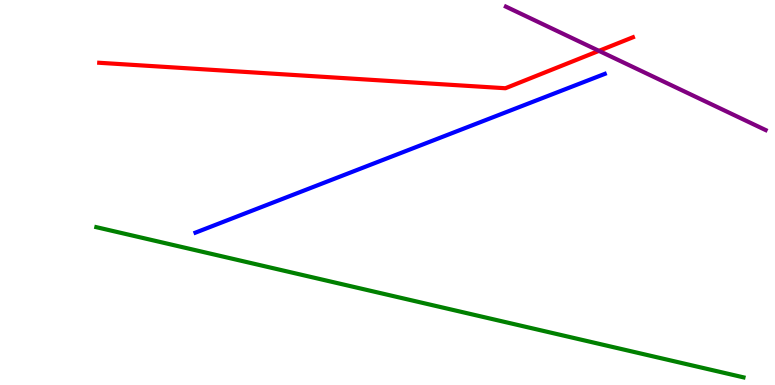[{'lines': ['blue', 'red'], 'intersections': []}, {'lines': ['green', 'red'], 'intersections': []}, {'lines': ['purple', 'red'], 'intersections': [{'x': 7.73, 'y': 8.68}]}, {'lines': ['blue', 'green'], 'intersections': []}, {'lines': ['blue', 'purple'], 'intersections': []}, {'lines': ['green', 'purple'], 'intersections': []}]